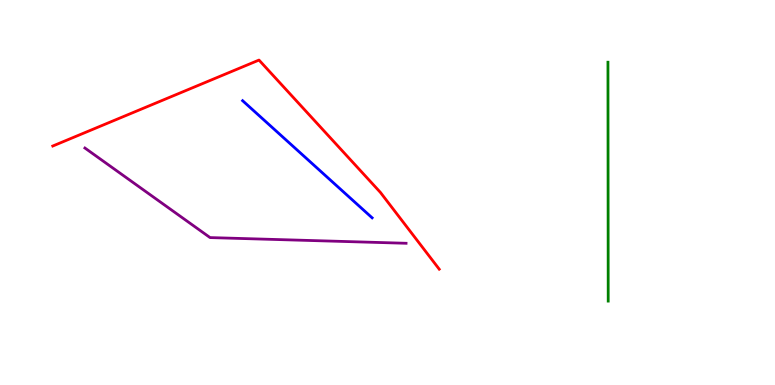[{'lines': ['blue', 'red'], 'intersections': []}, {'lines': ['green', 'red'], 'intersections': []}, {'lines': ['purple', 'red'], 'intersections': []}, {'lines': ['blue', 'green'], 'intersections': []}, {'lines': ['blue', 'purple'], 'intersections': []}, {'lines': ['green', 'purple'], 'intersections': []}]